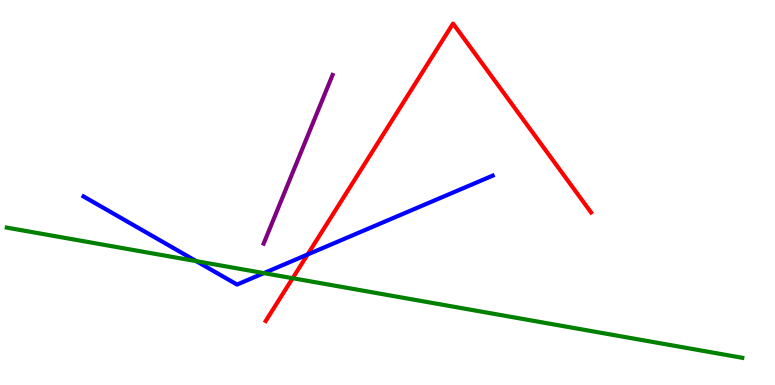[{'lines': ['blue', 'red'], 'intersections': [{'x': 3.97, 'y': 3.39}]}, {'lines': ['green', 'red'], 'intersections': [{'x': 3.78, 'y': 2.77}]}, {'lines': ['purple', 'red'], 'intersections': []}, {'lines': ['blue', 'green'], 'intersections': [{'x': 2.53, 'y': 3.22}, {'x': 3.4, 'y': 2.91}]}, {'lines': ['blue', 'purple'], 'intersections': []}, {'lines': ['green', 'purple'], 'intersections': []}]